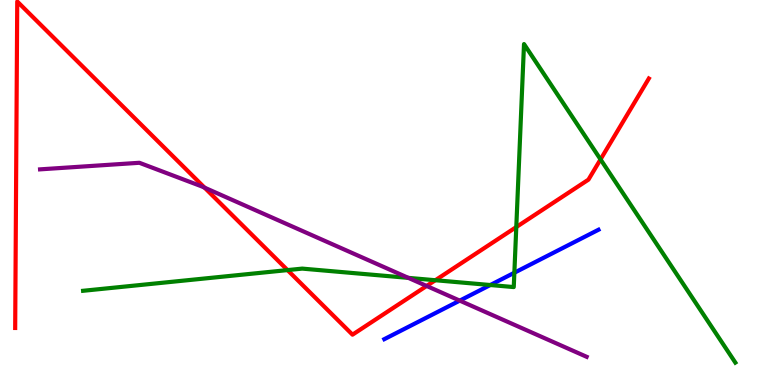[{'lines': ['blue', 'red'], 'intersections': []}, {'lines': ['green', 'red'], 'intersections': [{'x': 3.71, 'y': 2.98}, {'x': 5.62, 'y': 2.72}, {'x': 6.66, 'y': 4.1}, {'x': 7.75, 'y': 5.86}]}, {'lines': ['purple', 'red'], 'intersections': [{'x': 2.64, 'y': 5.13}, {'x': 5.5, 'y': 2.57}]}, {'lines': ['blue', 'green'], 'intersections': [{'x': 6.33, 'y': 2.6}, {'x': 6.64, 'y': 2.92}]}, {'lines': ['blue', 'purple'], 'intersections': [{'x': 5.93, 'y': 2.19}]}, {'lines': ['green', 'purple'], 'intersections': [{'x': 5.27, 'y': 2.78}]}]